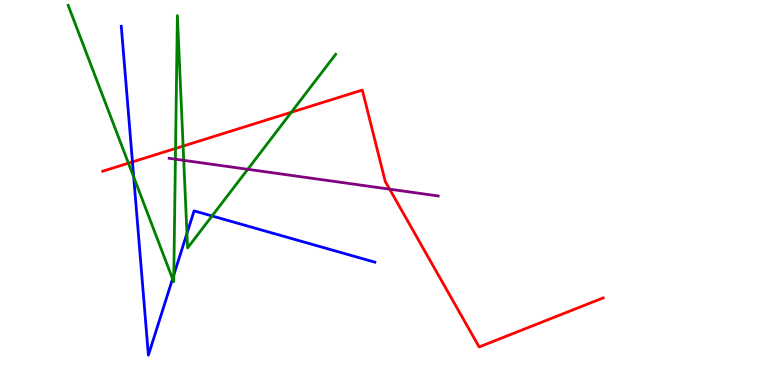[{'lines': ['blue', 'red'], 'intersections': [{'x': 1.71, 'y': 5.79}]}, {'lines': ['green', 'red'], 'intersections': [{'x': 1.66, 'y': 5.76}, {'x': 2.27, 'y': 6.14}, {'x': 2.36, 'y': 6.21}, {'x': 3.76, 'y': 7.08}]}, {'lines': ['purple', 'red'], 'intersections': [{'x': 5.03, 'y': 5.09}]}, {'lines': ['blue', 'green'], 'intersections': [{'x': 1.73, 'y': 5.4}, {'x': 2.23, 'y': 2.76}, {'x': 2.24, 'y': 2.86}, {'x': 2.41, 'y': 3.94}, {'x': 2.74, 'y': 4.39}]}, {'lines': ['blue', 'purple'], 'intersections': []}, {'lines': ['green', 'purple'], 'intersections': [{'x': 2.26, 'y': 5.87}, {'x': 2.37, 'y': 5.84}, {'x': 3.2, 'y': 5.6}]}]